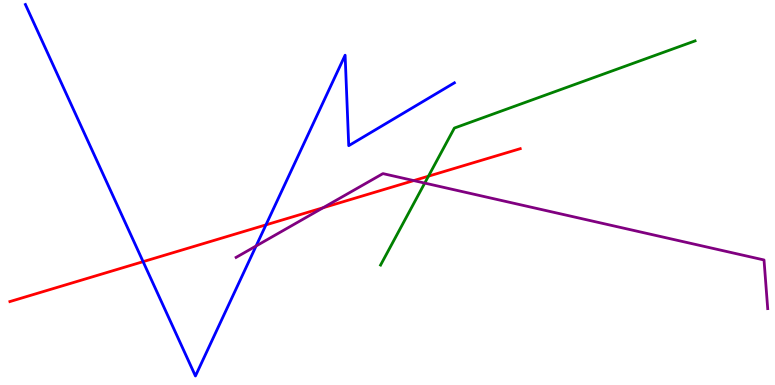[{'lines': ['blue', 'red'], 'intersections': [{'x': 1.85, 'y': 3.2}, {'x': 3.43, 'y': 4.16}]}, {'lines': ['green', 'red'], 'intersections': [{'x': 5.53, 'y': 5.42}]}, {'lines': ['purple', 'red'], 'intersections': [{'x': 4.17, 'y': 4.6}, {'x': 5.34, 'y': 5.31}]}, {'lines': ['blue', 'green'], 'intersections': []}, {'lines': ['blue', 'purple'], 'intersections': [{'x': 3.3, 'y': 3.61}]}, {'lines': ['green', 'purple'], 'intersections': [{'x': 5.48, 'y': 5.24}]}]